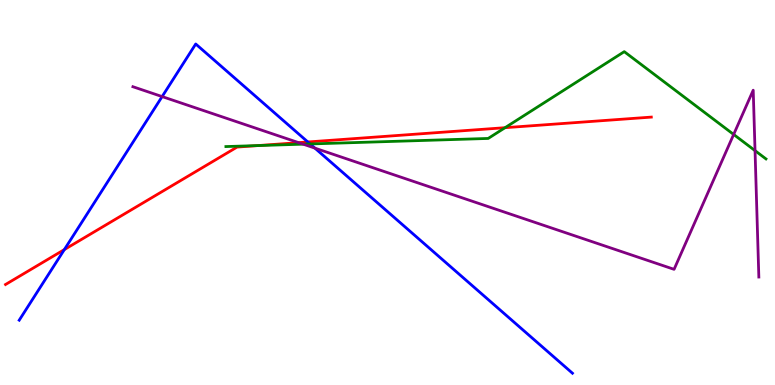[{'lines': ['blue', 'red'], 'intersections': [{'x': 0.83, 'y': 3.52}, {'x': 3.97, 'y': 6.31}]}, {'lines': ['green', 'red'], 'intersections': [{'x': 3.33, 'y': 6.22}, {'x': 6.52, 'y': 6.68}]}, {'lines': ['purple', 'red'], 'intersections': [{'x': 3.85, 'y': 6.3}]}, {'lines': ['blue', 'green'], 'intersections': [{'x': 4.0, 'y': 6.26}]}, {'lines': ['blue', 'purple'], 'intersections': [{'x': 2.09, 'y': 7.49}, {'x': 4.06, 'y': 6.15}]}, {'lines': ['green', 'purple'], 'intersections': [{'x': 3.91, 'y': 6.26}, {'x': 9.47, 'y': 6.51}, {'x': 9.74, 'y': 6.09}]}]